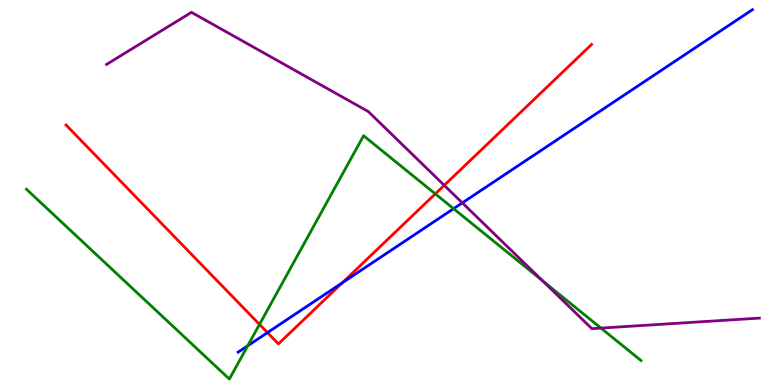[{'lines': ['blue', 'red'], 'intersections': [{'x': 3.45, 'y': 1.36}, {'x': 4.42, 'y': 2.66}]}, {'lines': ['green', 'red'], 'intersections': [{'x': 3.35, 'y': 1.57}, {'x': 5.62, 'y': 4.96}]}, {'lines': ['purple', 'red'], 'intersections': [{'x': 5.73, 'y': 5.19}]}, {'lines': ['blue', 'green'], 'intersections': [{'x': 3.2, 'y': 1.02}, {'x': 5.85, 'y': 4.58}]}, {'lines': ['blue', 'purple'], 'intersections': [{'x': 5.97, 'y': 4.73}]}, {'lines': ['green', 'purple'], 'intersections': [{'x': 7.0, 'y': 2.71}, {'x': 7.75, 'y': 1.48}]}]